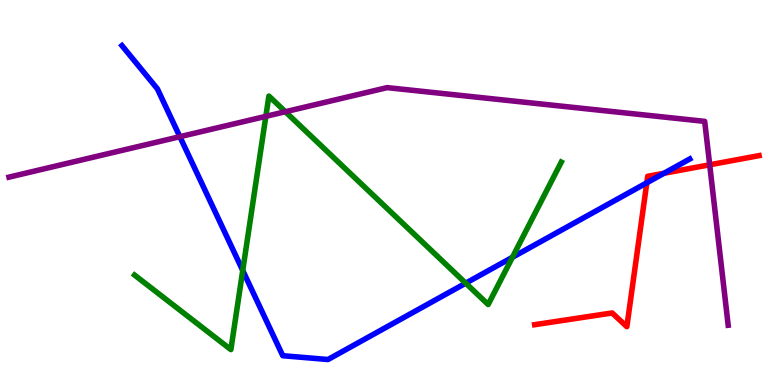[{'lines': ['blue', 'red'], 'intersections': [{'x': 8.35, 'y': 5.25}, {'x': 8.57, 'y': 5.5}]}, {'lines': ['green', 'red'], 'intersections': []}, {'lines': ['purple', 'red'], 'intersections': [{'x': 9.16, 'y': 5.72}]}, {'lines': ['blue', 'green'], 'intersections': [{'x': 3.13, 'y': 2.97}, {'x': 6.01, 'y': 2.64}, {'x': 6.61, 'y': 3.32}]}, {'lines': ['blue', 'purple'], 'intersections': [{'x': 2.32, 'y': 6.45}]}, {'lines': ['green', 'purple'], 'intersections': [{'x': 3.43, 'y': 6.98}, {'x': 3.68, 'y': 7.1}]}]